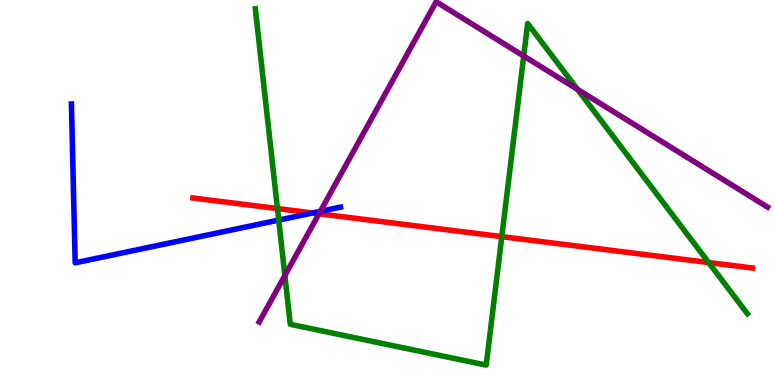[{'lines': ['blue', 'red'], 'intersections': [{'x': 4.03, 'y': 4.47}]}, {'lines': ['green', 'red'], 'intersections': [{'x': 3.58, 'y': 4.58}, {'x': 6.47, 'y': 3.85}, {'x': 9.14, 'y': 3.18}]}, {'lines': ['purple', 'red'], 'intersections': [{'x': 4.12, 'y': 4.45}]}, {'lines': ['blue', 'green'], 'intersections': [{'x': 3.6, 'y': 4.28}]}, {'lines': ['blue', 'purple'], 'intersections': [{'x': 4.13, 'y': 4.51}]}, {'lines': ['green', 'purple'], 'intersections': [{'x': 3.68, 'y': 2.84}, {'x': 6.76, 'y': 8.55}, {'x': 7.45, 'y': 7.68}]}]